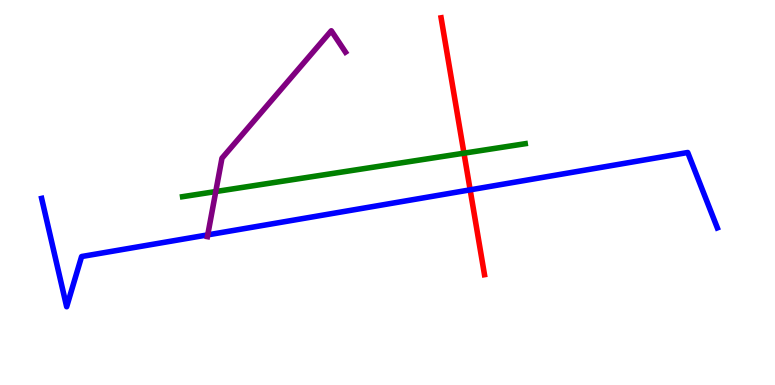[{'lines': ['blue', 'red'], 'intersections': [{'x': 6.07, 'y': 5.07}]}, {'lines': ['green', 'red'], 'intersections': [{'x': 5.99, 'y': 6.02}]}, {'lines': ['purple', 'red'], 'intersections': []}, {'lines': ['blue', 'green'], 'intersections': []}, {'lines': ['blue', 'purple'], 'intersections': [{'x': 2.68, 'y': 3.9}]}, {'lines': ['green', 'purple'], 'intersections': [{'x': 2.78, 'y': 5.02}]}]